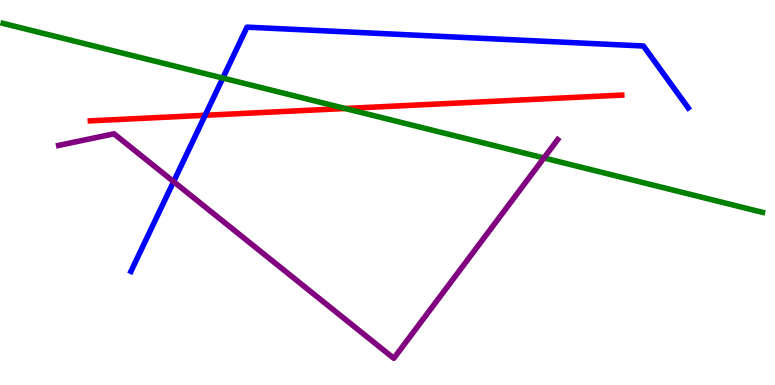[{'lines': ['blue', 'red'], 'intersections': [{'x': 2.65, 'y': 7.01}]}, {'lines': ['green', 'red'], 'intersections': [{'x': 4.45, 'y': 7.18}]}, {'lines': ['purple', 'red'], 'intersections': []}, {'lines': ['blue', 'green'], 'intersections': [{'x': 2.88, 'y': 7.97}]}, {'lines': ['blue', 'purple'], 'intersections': [{'x': 2.24, 'y': 5.28}]}, {'lines': ['green', 'purple'], 'intersections': [{'x': 7.02, 'y': 5.9}]}]